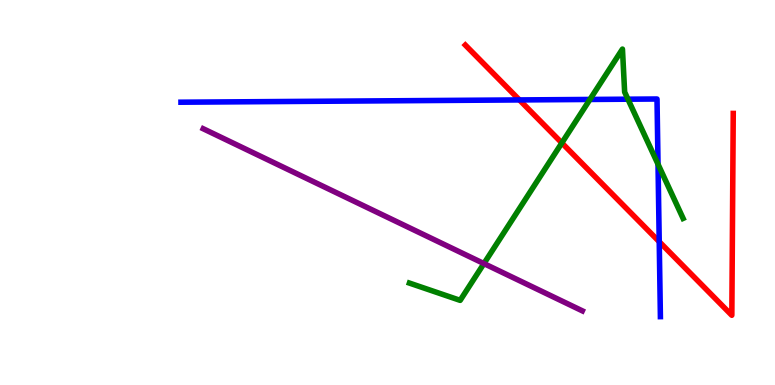[{'lines': ['blue', 'red'], 'intersections': [{'x': 6.7, 'y': 7.4}, {'x': 8.51, 'y': 3.72}]}, {'lines': ['green', 'red'], 'intersections': [{'x': 7.25, 'y': 6.29}]}, {'lines': ['purple', 'red'], 'intersections': []}, {'lines': ['blue', 'green'], 'intersections': [{'x': 7.61, 'y': 7.42}, {'x': 8.1, 'y': 7.42}, {'x': 8.49, 'y': 5.73}]}, {'lines': ['blue', 'purple'], 'intersections': []}, {'lines': ['green', 'purple'], 'intersections': [{'x': 6.24, 'y': 3.15}]}]